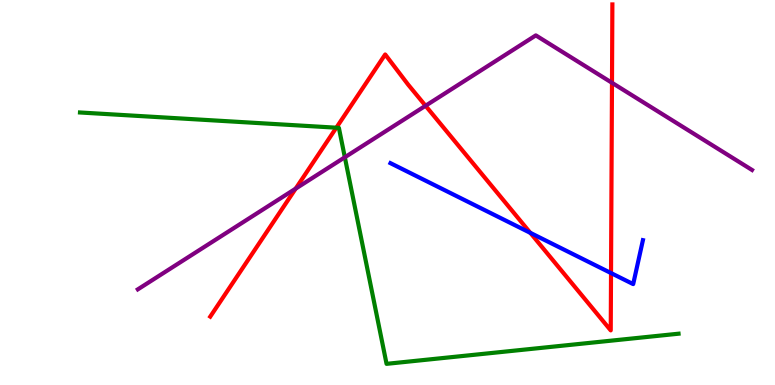[{'lines': ['blue', 'red'], 'intersections': [{'x': 6.84, 'y': 3.95}, {'x': 7.88, 'y': 2.91}]}, {'lines': ['green', 'red'], 'intersections': [{'x': 4.34, 'y': 6.68}]}, {'lines': ['purple', 'red'], 'intersections': [{'x': 3.81, 'y': 5.1}, {'x': 5.49, 'y': 7.25}, {'x': 7.9, 'y': 7.85}]}, {'lines': ['blue', 'green'], 'intersections': []}, {'lines': ['blue', 'purple'], 'intersections': []}, {'lines': ['green', 'purple'], 'intersections': [{'x': 4.45, 'y': 5.92}]}]